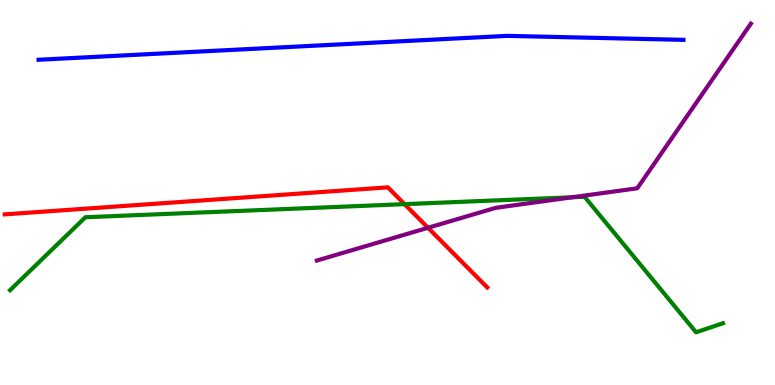[{'lines': ['blue', 'red'], 'intersections': []}, {'lines': ['green', 'red'], 'intersections': [{'x': 5.22, 'y': 4.7}]}, {'lines': ['purple', 'red'], 'intersections': [{'x': 5.52, 'y': 4.08}]}, {'lines': ['blue', 'green'], 'intersections': []}, {'lines': ['blue', 'purple'], 'intersections': []}, {'lines': ['green', 'purple'], 'intersections': [{'x': 7.38, 'y': 4.88}]}]